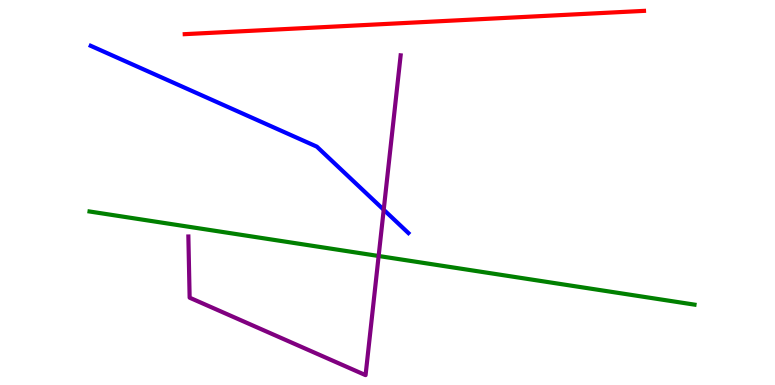[{'lines': ['blue', 'red'], 'intersections': []}, {'lines': ['green', 'red'], 'intersections': []}, {'lines': ['purple', 'red'], 'intersections': []}, {'lines': ['blue', 'green'], 'intersections': []}, {'lines': ['blue', 'purple'], 'intersections': [{'x': 4.95, 'y': 4.55}]}, {'lines': ['green', 'purple'], 'intersections': [{'x': 4.89, 'y': 3.35}]}]